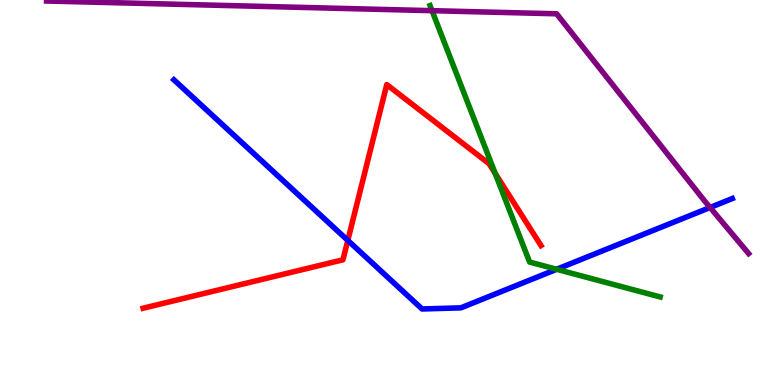[{'lines': ['blue', 'red'], 'intersections': [{'x': 4.49, 'y': 3.76}]}, {'lines': ['green', 'red'], 'intersections': [{'x': 6.39, 'y': 5.5}]}, {'lines': ['purple', 'red'], 'intersections': []}, {'lines': ['blue', 'green'], 'intersections': [{'x': 7.18, 'y': 3.01}]}, {'lines': ['blue', 'purple'], 'intersections': [{'x': 9.16, 'y': 4.61}]}, {'lines': ['green', 'purple'], 'intersections': [{'x': 5.57, 'y': 9.72}]}]